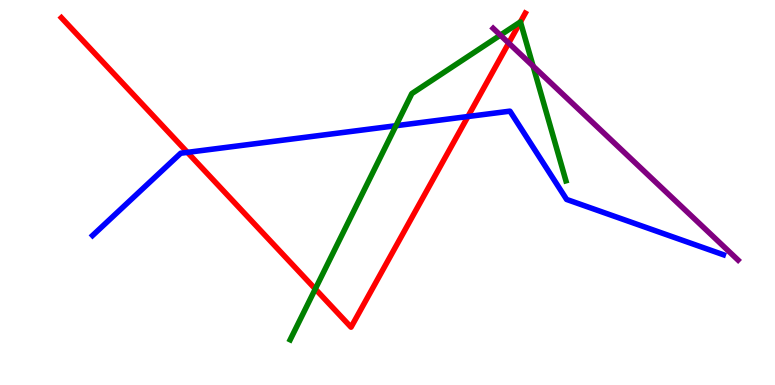[{'lines': ['blue', 'red'], 'intersections': [{'x': 2.42, 'y': 6.04}, {'x': 6.04, 'y': 6.97}]}, {'lines': ['green', 'red'], 'intersections': [{'x': 4.07, 'y': 2.49}, {'x': 6.72, 'y': 9.43}]}, {'lines': ['purple', 'red'], 'intersections': [{'x': 6.56, 'y': 8.88}]}, {'lines': ['blue', 'green'], 'intersections': [{'x': 5.11, 'y': 6.73}]}, {'lines': ['blue', 'purple'], 'intersections': []}, {'lines': ['green', 'purple'], 'intersections': [{'x': 6.46, 'y': 9.09}, {'x': 6.88, 'y': 8.28}]}]